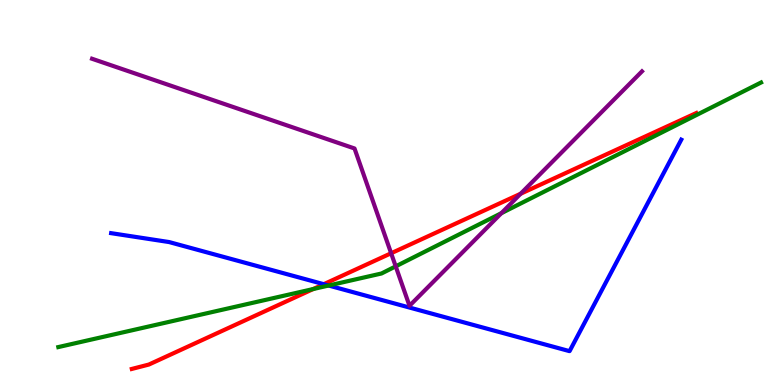[{'lines': ['blue', 'red'], 'intersections': [{'x': 4.18, 'y': 2.62}]}, {'lines': ['green', 'red'], 'intersections': [{'x': 4.04, 'y': 2.49}]}, {'lines': ['purple', 'red'], 'intersections': [{'x': 5.05, 'y': 3.42}, {'x': 6.72, 'y': 4.97}]}, {'lines': ['blue', 'green'], 'intersections': [{'x': 4.24, 'y': 2.58}]}, {'lines': ['blue', 'purple'], 'intersections': []}, {'lines': ['green', 'purple'], 'intersections': [{'x': 5.11, 'y': 3.08}, {'x': 6.47, 'y': 4.46}]}]